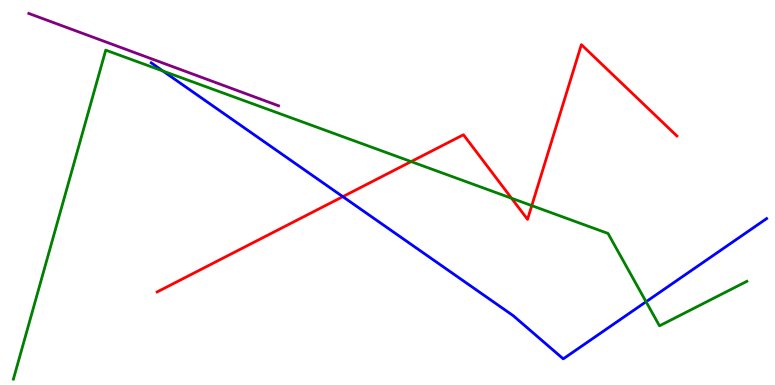[{'lines': ['blue', 'red'], 'intersections': [{'x': 4.42, 'y': 4.89}]}, {'lines': ['green', 'red'], 'intersections': [{'x': 5.3, 'y': 5.8}, {'x': 6.6, 'y': 4.85}, {'x': 6.86, 'y': 4.66}]}, {'lines': ['purple', 'red'], 'intersections': []}, {'lines': ['blue', 'green'], 'intersections': [{'x': 2.1, 'y': 8.16}, {'x': 8.34, 'y': 2.16}]}, {'lines': ['blue', 'purple'], 'intersections': []}, {'lines': ['green', 'purple'], 'intersections': []}]